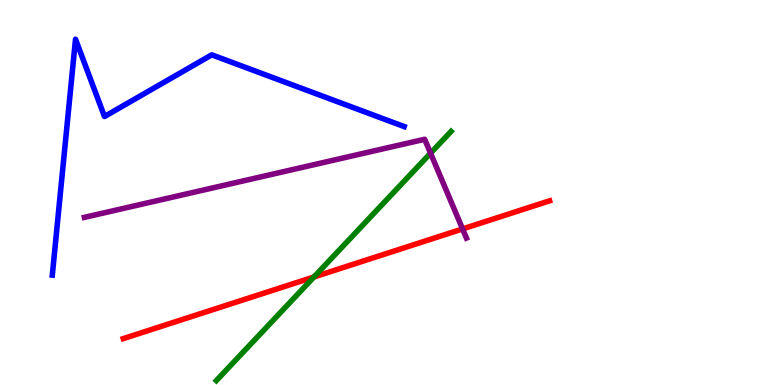[{'lines': ['blue', 'red'], 'intersections': []}, {'lines': ['green', 'red'], 'intersections': [{'x': 4.05, 'y': 2.81}]}, {'lines': ['purple', 'red'], 'intersections': [{'x': 5.97, 'y': 4.05}]}, {'lines': ['blue', 'green'], 'intersections': []}, {'lines': ['blue', 'purple'], 'intersections': []}, {'lines': ['green', 'purple'], 'intersections': [{'x': 5.56, 'y': 6.02}]}]